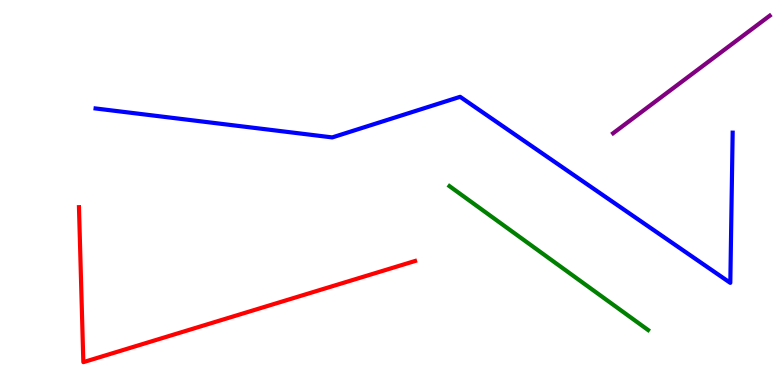[{'lines': ['blue', 'red'], 'intersections': []}, {'lines': ['green', 'red'], 'intersections': []}, {'lines': ['purple', 'red'], 'intersections': []}, {'lines': ['blue', 'green'], 'intersections': []}, {'lines': ['blue', 'purple'], 'intersections': []}, {'lines': ['green', 'purple'], 'intersections': []}]